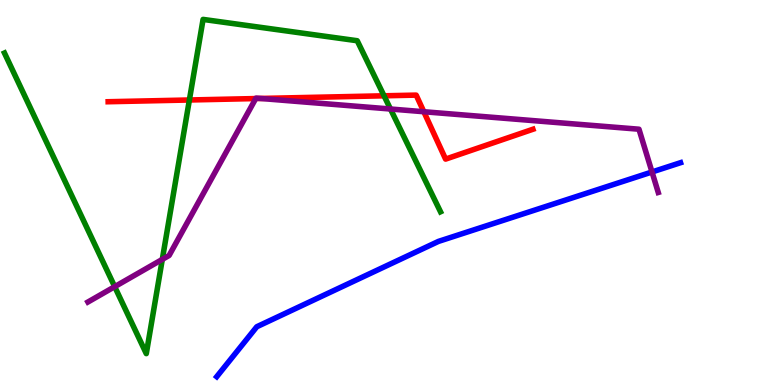[{'lines': ['blue', 'red'], 'intersections': []}, {'lines': ['green', 'red'], 'intersections': [{'x': 2.44, 'y': 7.4}, {'x': 4.96, 'y': 7.51}]}, {'lines': ['purple', 'red'], 'intersections': [{'x': 3.3, 'y': 7.44}, {'x': 3.36, 'y': 7.44}, {'x': 5.47, 'y': 7.1}]}, {'lines': ['blue', 'green'], 'intersections': []}, {'lines': ['blue', 'purple'], 'intersections': [{'x': 8.41, 'y': 5.53}]}, {'lines': ['green', 'purple'], 'intersections': [{'x': 1.48, 'y': 2.55}, {'x': 2.09, 'y': 3.26}, {'x': 5.04, 'y': 7.17}]}]